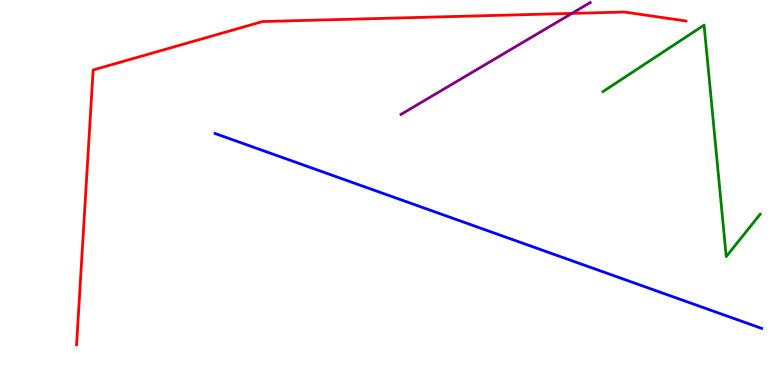[{'lines': ['blue', 'red'], 'intersections': []}, {'lines': ['green', 'red'], 'intersections': []}, {'lines': ['purple', 'red'], 'intersections': [{'x': 7.38, 'y': 9.65}]}, {'lines': ['blue', 'green'], 'intersections': []}, {'lines': ['blue', 'purple'], 'intersections': []}, {'lines': ['green', 'purple'], 'intersections': []}]